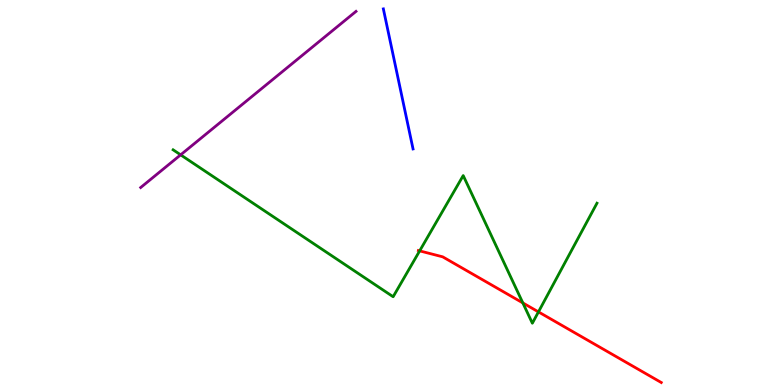[{'lines': ['blue', 'red'], 'intersections': []}, {'lines': ['green', 'red'], 'intersections': [{'x': 5.42, 'y': 3.48}, {'x': 6.75, 'y': 2.13}, {'x': 6.95, 'y': 1.9}]}, {'lines': ['purple', 'red'], 'intersections': []}, {'lines': ['blue', 'green'], 'intersections': []}, {'lines': ['blue', 'purple'], 'intersections': []}, {'lines': ['green', 'purple'], 'intersections': [{'x': 2.33, 'y': 5.98}]}]